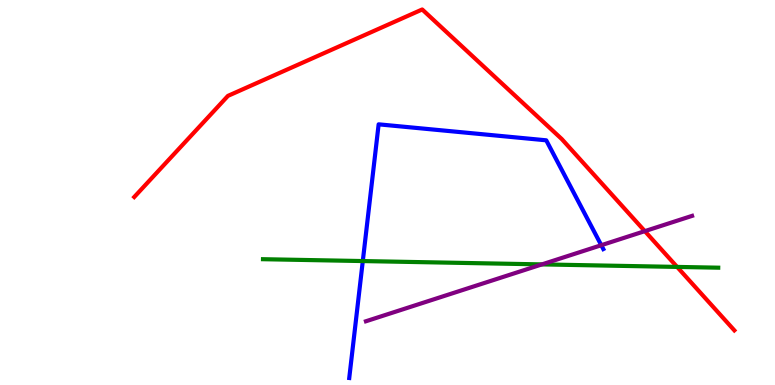[{'lines': ['blue', 'red'], 'intersections': []}, {'lines': ['green', 'red'], 'intersections': [{'x': 8.74, 'y': 3.07}]}, {'lines': ['purple', 'red'], 'intersections': [{'x': 8.32, 'y': 4.0}]}, {'lines': ['blue', 'green'], 'intersections': [{'x': 4.68, 'y': 3.22}]}, {'lines': ['blue', 'purple'], 'intersections': [{'x': 7.76, 'y': 3.63}]}, {'lines': ['green', 'purple'], 'intersections': [{'x': 6.99, 'y': 3.13}]}]